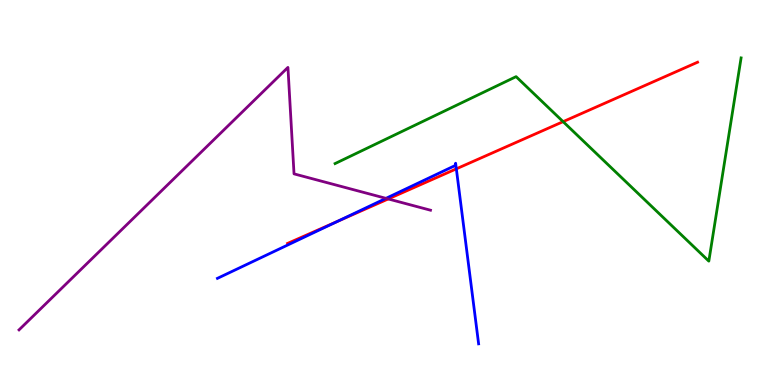[{'lines': ['blue', 'red'], 'intersections': [{'x': 4.36, 'y': 4.25}, {'x': 5.89, 'y': 5.61}]}, {'lines': ['green', 'red'], 'intersections': [{'x': 7.27, 'y': 6.84}]}, {'lines': ['purple', 'red'], 'intersections': [{'x': 5.01, 'y': 4.83}]}, {'lines': ['blue', 'green'], 'intersections': []}, {'lines': ['blue', 'purple'], 'intersections': [{'x': 4.98, 'y': 4.85}]}, {'lines': ['green', 'purple'], 'intersections': []}]